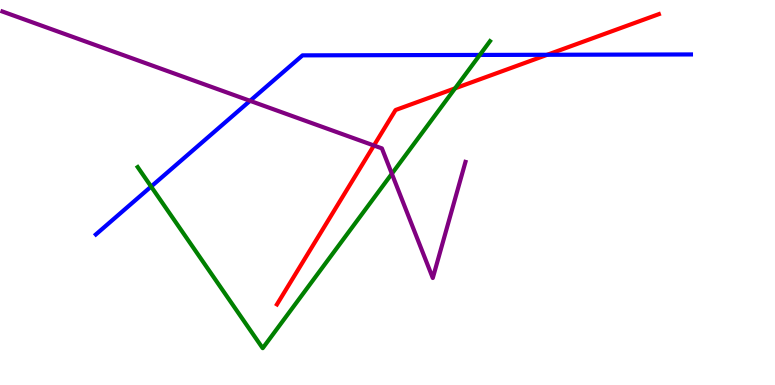[{'lines': ['blue', 'red'], 'intersections': [{'x': 7.06, 'y': 8.58}]}, {'lines': ['green', 'red'], 'intersections': [{'x': 5.87, 'y': 7.71}]}, {'lines': ['purple', 'red'], 'intersections': [{'x': 4.82, 'y': 6.22}]}, {'lines': ['blue', 'green'], 'intersections': [{'x': 1.95, 'y': 5.15}, {'x': 6.19, 'y': 8.57}]}, {'lines': ['blue', 'purple'], 'intersections': [{'x': 3.23, 'y': 7.38}]}, {'lines': ['green', 'purple'], 'intersections': [{'x': 5.06, 'y': 5.49}]}]